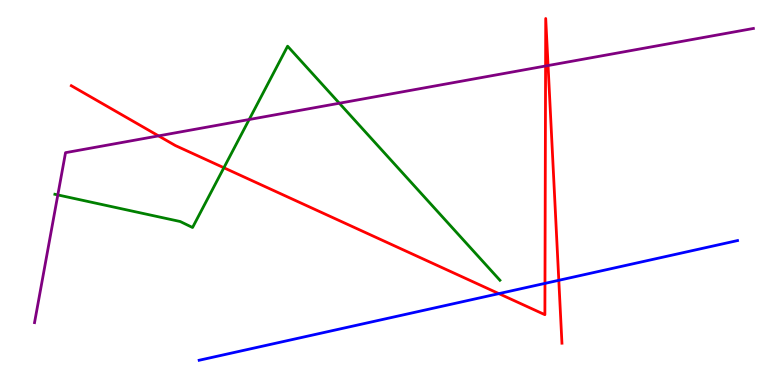[{'lines': ['blue', 'red'], 'intersections': [{'x': 6.44, 'y': 2.37}, {'x': 7.03, 'y': 2.64}, {'x': 7.21, 'y': 2.72}]}, {'lines': ['green', 'red'], 'intersections': [{'x': 2.89, 'y': 5.64}]}, {'lines': ['purple', 'red'], 'intersections': [{'x': 2.05, 'y': 6.47}, {'x': 7.04, 'y': 8.29}, {'x': 7.07, 'y': 8.3}]}, {'lines': ['blue', 'green'], 'intersections': []}, {'lines': ['blue', 'purple'], 'intersections': []}, {'lines': ['green', 'purple'], 'intersections': [{'x': 0.746, 'y': 4.94}, {'x': 3.22, 'y': 6.9}, {'x': 4.38, 'y': 7.32}]}]